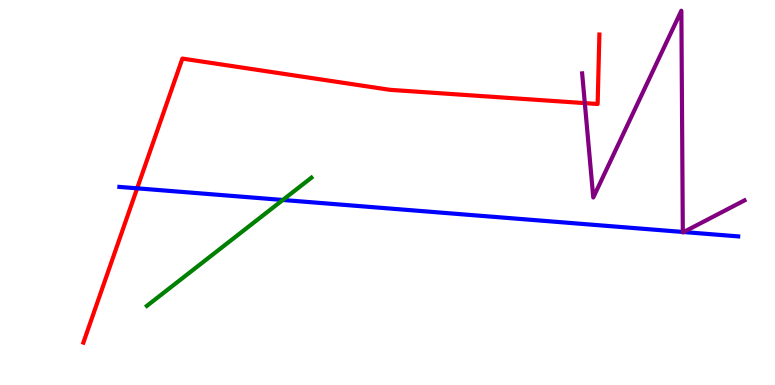[{'lines': ['blue', 'red'], 'intersections': [{'x': 1.77, 'y': 5.11}]}, {'lines': ['green', 'red'], 'intersections': []}, {'lines': ['purple', 'red'], 'intersections': [{'x': 7.55, 'y': 7.32}]}, {'lines': ['blue', 'green'], 'intersections': [{'x': 3.65, 'y': 4.81}]}, {'lines': ['blue', 'purple'], 'intersections': [{'x': 8.81, 'y': 3.98}, {'x': 8.82, 'y': 3.97}]}, {'lines': ['green', 'purple'], 'intersections': []}]